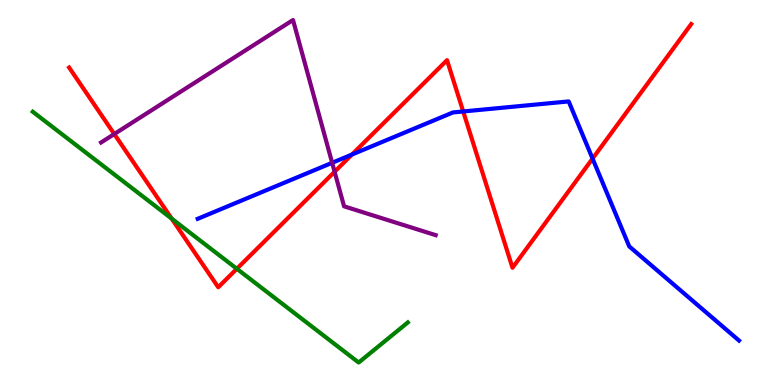[{'lines': ['blue', 'red'], 'intersections': [{'x': 4.54, 'y': 5.99}, {'x': 5.98, 'y': 7.1}, {'x': 7.65, 'y': 5.88}]}, {'lines': ['green', 'red'], 'intersections': [{'x': 2.22, 'y': 4.32}, {'x': 3.06, 'y': 3.02}]}, {'lines': ['purple', 'red'], 'intersections': [{'x': 1.47, 'y': 6.52}, {'x': 4.32, 'y': 5.54}]}, {'lines': ['blue', 'green'], 'intersections': []}, {'lines': ['blue', 'purple'], 'intersections': [{'x': 4.29, 'y': 5.77}]}, {'lines': ['green', 'purple'], 'intersections': []}]